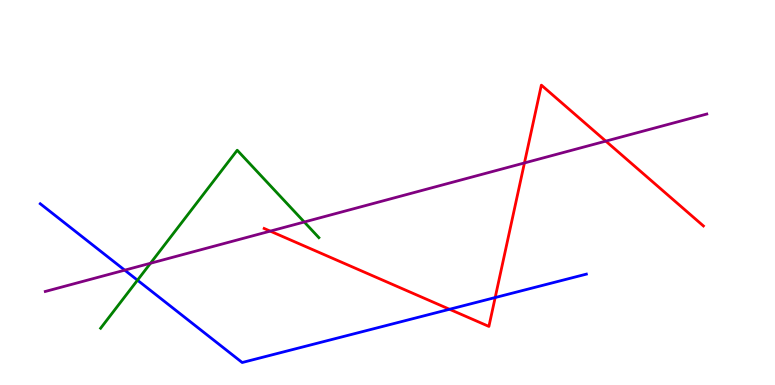[{'lines': ['blue', 'red'], 'intersections': [{'x': 5.8, 'y': 1.97}, {'x': 6.39, 'y': 2.27}]}, {'lines': ['green', 'red'], 'intersections': []}, {'lines': ['purple', 'red'], 'intersections': [{'x': 3.49, 'y': 4.0}, {'x': 6.77, 'y': 5.77}, {'x': 7.82, 'y': 6.33}]}, {'lines': ['blue', 'green'], 'intersections': [{'x': 1.77, 'y': 2.72}]}, {'lines': ['blue', 'purple'], 'intersections': [{'x': 1.61, 'y': 2.98}]}, {'lines': ['green', 'purple'], 'intersections': [{'x': 1.94, 'y': 3.16}, {'x': 3.93, 'y': 4.23}]}]